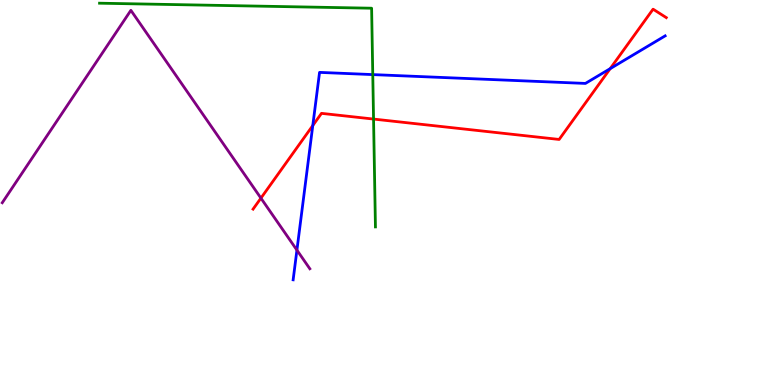[{'lines': ['blue', 'red'], 'intersections': [{'x': 4.04, 'y': 6.74}, {'x': 7.87, 'y': 8.22}]}, {'lines': ['green', 'red'], 'intersections': [{'x': 4.82, 'y': 6.91}]}, {'lines': ['purple', 'red'], 'intersections': [{'x': 3.37, 'y': 4.85}]}, {'lines': ['blue', 'green'], 'intersections': [{'x': 4.81, 'y': 8.06}]}, {'lines': ['blue', 'purple'], 'intersections': [{'x': 3.83, 'y': 3.5}]}, {'lines': ['green', 'purple'], 'intersections': []}]